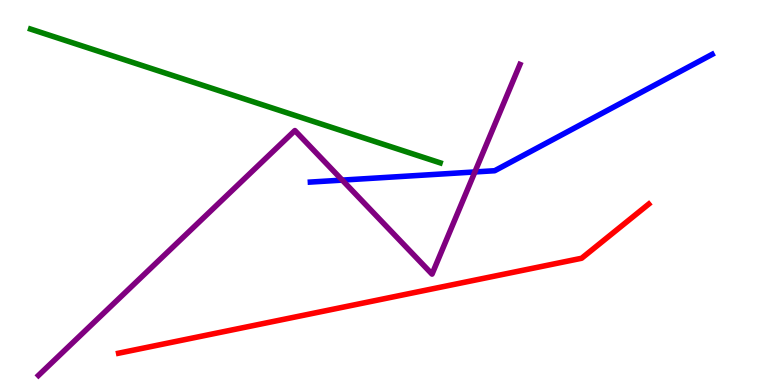[{'lines': ['blue', 'red'], 'intersections': []}, {'lines': ['green', 'red'], 'intersections': []}, {'lines': ['purple', 'red'], 'intersections': []}, {'lines': ['blue', 'green'], 'intersections': []}, {'lines': ['blue', 'purple'], 'intersections': [{'x': 4.42, 'y': 5.32}, {'x': 6.13, 'y': 5.53}]}, {'lines': ['green', 'purple'], 'intersections': []}]